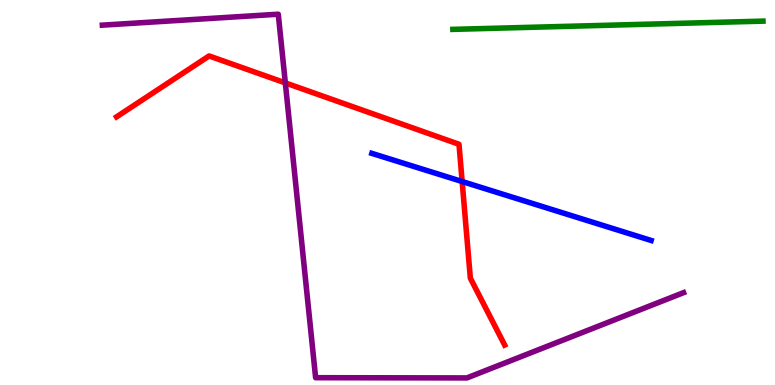[{'lines': ['blue', 'red'], 'intersections': [{'x': 5.96, 'y': 5.28}]}, {'lines': ['green', 'red'], 'intersections': []}, {'lines': ['purple', 'red'], 'intersections': [{'x': 3.68, 'y': 7.85}]}, {'lines': ['blue', 'green'], 'intersections': []}, {'lines': ['blue', 'purple'], 'intersections': []}, {'lines': ['green', 'purple'], 'intersections': []}]